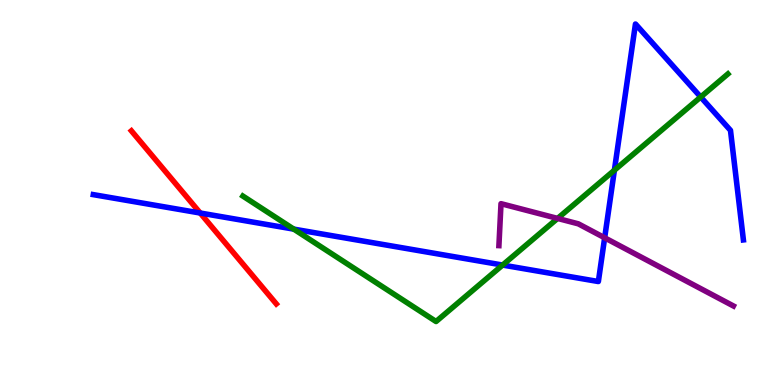[{'lines': ['blue', 'red'], 'intersections': [{'x': 2.58, 'y': 4.47}]}, {'lines': ['green', 'red'], 'intersections': []}, {'lines': ['purple', 'red'], 'intersections': []}, {'lines': ['blue', 'green'], 'intersections': [{'x': 3.79, 'y': 4.05}, {'x': 6.49, 'y': 3.12}, {'x': 7.93, 'y': 5.58}, {'x': 9.04, 'y': 7.48}]}, {'lines': ['blue', 'purple'], 'intersections': [{'x': 7.8, 'y': 3.82}]}, {'lines': ['green', 'purple'], 'intersections': [{'x': 7.19, 'y': 4.33}]}]